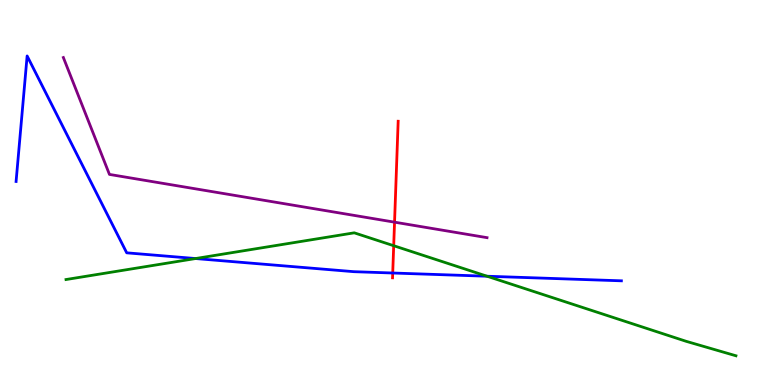[{'lines': ['blue', 'red'], 'intersections': [{'x': 5.07, 'y': 2.91}]}, {'lines': ['green', 'red'], 'intersections': [{'x': 5.08, 'y': 3.62}]}, {'lines': ['purple', 'red'], 'intersections': [{'x': 5.09, 'y': 4.23}]}, {'lines': ['blue', 'green'], 'intersections': [{'x': 2.52, 'y': 3.28}, {'x': 6.28, 'y': 2.83}]}, {'lines': ['blue', 'purple'], 'intersections': []}, {'lines': ['green', 'purple'], 'intersections': []}]